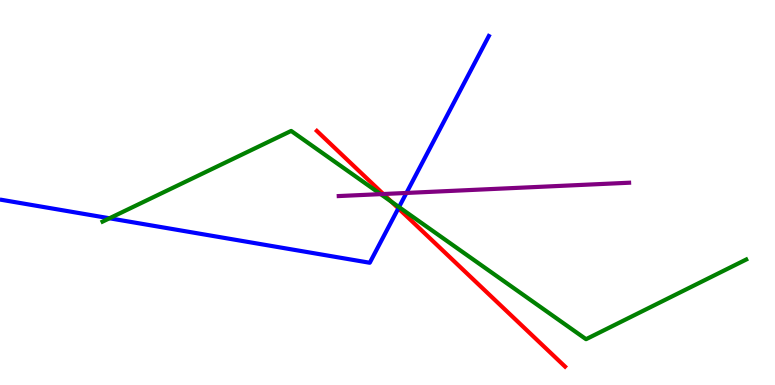[{'lines': ['blue', 'red'], 'intersections': [{'x': 5.14, 'y': 4.59}]}, {'lines': ['green', 'red'], 'intersections': [{'x': 5.05, 'y': 4.76}]}, {'lines': ['purple', 'red'], 'intersections': [{'x': 4.95, 'y': 4.96}]}, {'lines': ['blue', 'green'], 'intersections': [{'x': 1.41, 'y': 4.33}, {'x': 5.15, 'y': 4.62}]}, {'lines': ['blue', 'purple'], 'intersections': [{'x': 5.24, 'y': 4.99}]}, {'lines': ['green', 'purple'], 'intersections': [{'x': 4.91, 'y': 4.96}]}]